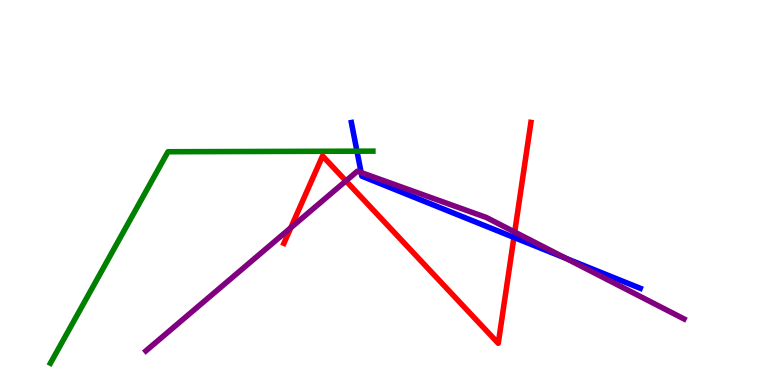[{'lines': ['blue', 'red'], 'intersections': [{'x': 6.63, 'y': 3.83}]}, {'lines': ['green', 'red'], 'intersections': []}, {'lines': ['purple', 'red'], 'intersections': [{'x': 3.75, 'y': 4.08}, {'x': 4.46, 'y': 5.3}, {'x': 6.64, 'y': 3.97}]}, {'lines': ['blue', 'green'], 'intersections': [{'x': 4.61, 'y': 6.07}]}, {'lines': ['blue', 'purple'], 'intersections': [{'x': 4.66, 'y': 5.52}, {'x': 7.31, 'y': 3.29}]}, {'lines': ['green', 'purple'], 'intersections': []}]